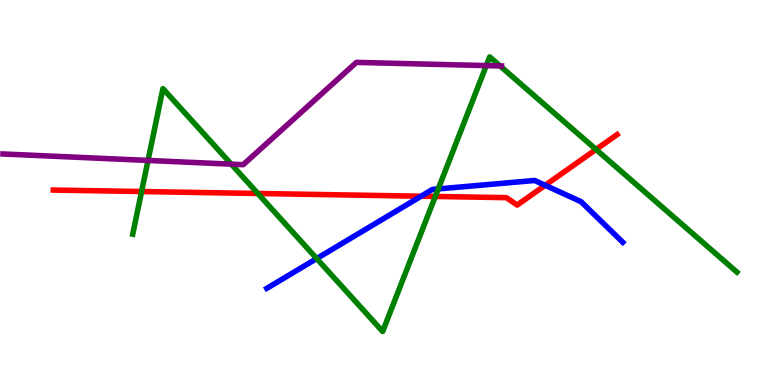[{'lines': ['blue', 'red'], 'intersections': [{'x': 5.43, 'y': 4.9}, {'x': 7.03, 'y': 5.19}]}, {'lines': ['green', 'red'], 'intersections': [{'x': 1.83, 'y': 5.03}, {'x': 3.33, 'y': 4.97}, {'x': 5.62, 'y': 4.9}, {'x': 7.69, 'y': 6.12}]}, {'lines': ['purple', 'red'], 'intersections': []}, {'lines': ['blue', 'green'], 'intersections': [{'x': 4.09, 'y': 3.28}, {'x': 5.65, 'y': 5.09}]}, {'lines': ['blue', 'purple'], 'intersections': []}, {'lines': ['green', 'purple'], 'intersections': [{'x': 1.91, 'y': 5.83}, {'x': 2.98, 'y': 5.74}, {'x': 6.27, 'y': 8.3}, {'x': 6.45, 'y': 8.29}]}]